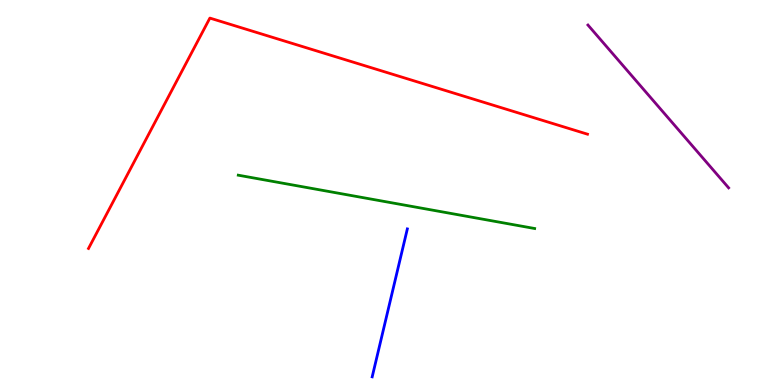[{'lines': ['blue', 'red'], 'intersections': []}, {'lines': ['green', 'red'], 'intersections': []}, {'lines': ['purple', 'red'], 'intersections': []}, {'lines': ['blue', 'green'], 'intersections': []}, {'lines': ['blue', 'purple'], 'intersections': []}, {'lines': ['green', 'purple'], 'intersections': []}]